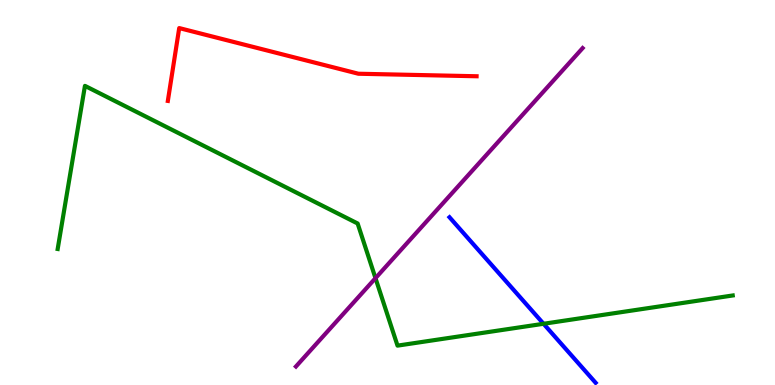[{'lines': ['blue', 'red'], 'intersections': []}, {'lines': ['green', 'red'], 'intersections': []}, {'lines': ['purple', 'red'], 'intersections': []}, {'lines': ['blue', 'green'], 'intersections': [{'x': 7.01, 'y': 1.59}]}, {'lines': ['blue', 'purple'], 'intersections': []}, {'lines': ['green', 'purple'], 'intersections': [{'x': 4.85, 'y': 2.78}]}]